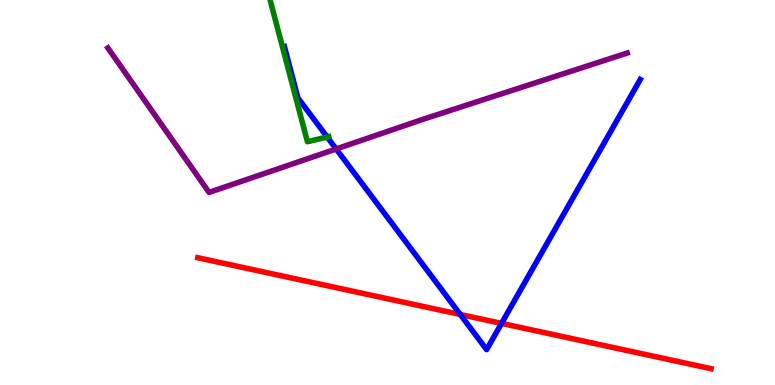[{'lines': ['blue', 'red'], 'intersections': [{'x': 5.94, 'y': 1.83}, {'x': 6.47, 'y': 1.6}]}, {'lines': ['green', 'red'], 'intersections': []}, {'lines': ['purple', 'red'], 'intersections': []}, {'lines': ['blue', 'green'], 'intersections': [{'x': 4.22, 'y': 6.44}]}, {'lines': ['blue', 'purple'], 'intersections': [{'x': 4.34, 'y': 6.13}]}, {'lines': ['green', 'purple'], 'intersections': []}]